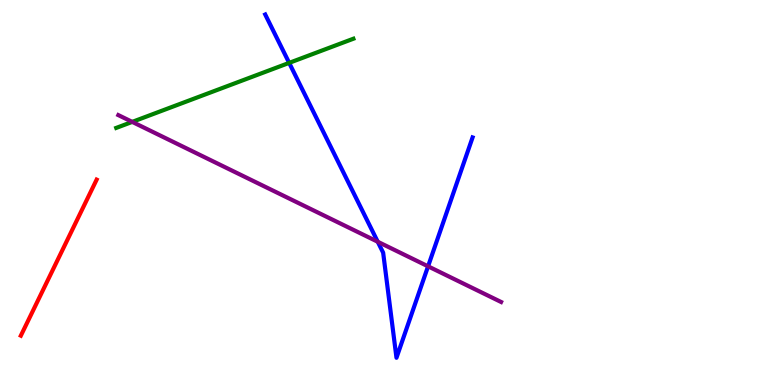[{'lines': ['blue', 'red'], 'intersections': []}, {'lines': ['green', 'red'], 'intersections': []}, {'lines': ['purple', 'red'], 'intersections': []}, {'lines': ['blue', 'green'], 'intersections': [{'x': 3.73, 'y': 8.37}]}, {'lines': ['blue', 'purple'], 'intersections': [{'x': 4.87, 'y': 3.72}, {'x': 5.52, 'y': 3.08}]}, {'lines': ['green', 'purple'], 'intersections': [{'x': 1.71, 'y': 6.83}]}]